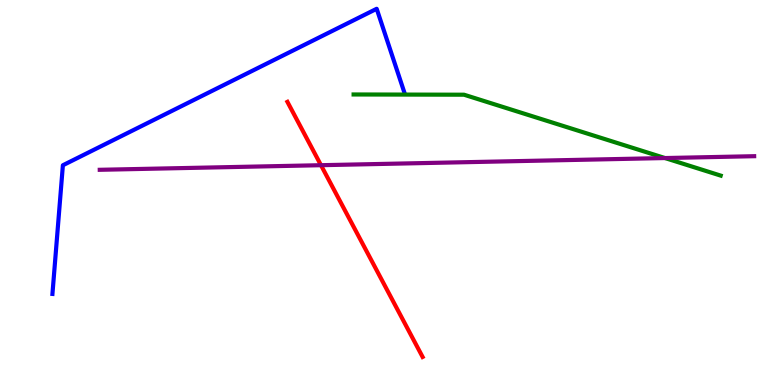[{'lines': ['blue', 'red'], 'intersections': []}, {'lines': ['green', 'red'], 'intersections': []}, {'lines': ['purple', 'red'], 'intersections': [{'x': 4.14, 'y': 5.71}]}, {'lines': ['blue', 'green'], 'intersections': []}, {'lines': ['blue', 'purple'], 'intersections': []}, {'lines': ['green', 'purple'], 'intersections': [{'x': 8.58, 'y': 5.89}]}]